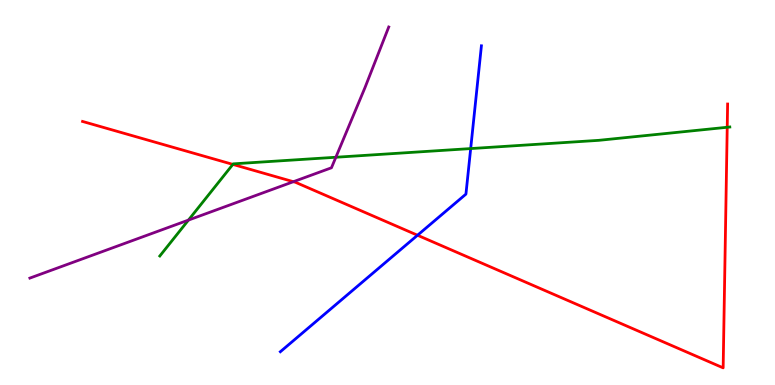[{'lines': ['blue', 'red'], 'intersections': [{'x': 5.39, 'y': 3.89}]}, {'lines': ['green', 'red'], 'intersections': [{'x': 3.0, 'y': 5.73}, {'x': 9.38, 'y': 6.69}]}, {'lines': ['purple', 'red'], 'intersections': [{'x': 3.79, 'y': 5.28}]}, {'lines': ['blue', 'green'], 'intersections': [{'x': 6.07, 'y': 6.14}]}, {'lines': ['blue', 'purple'], 'intersections': []}, {'lines': ['green', 'purple'], 'intersections': [{'x': 2.43, 'y': 4.28}, {'x': 4.33, 'y': 5.92}]}]